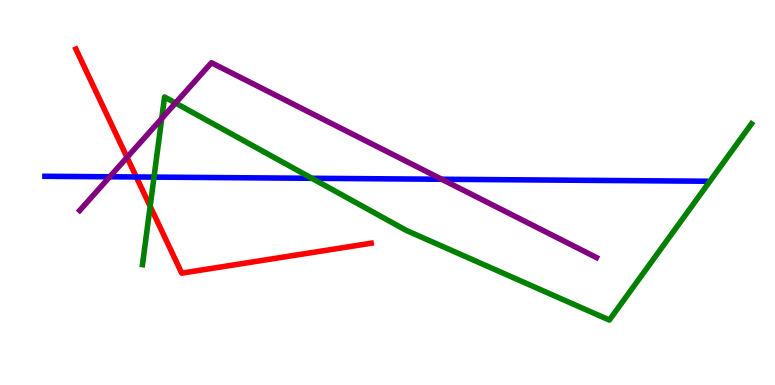[{'lines': ['blue', 'red'], 'intersections': [{'x': 1.76, 'y': 5.4}]}, {'lines': ['green', 'red'], 'intersections': [{'x': 1.94, 'y': 4.64}]}, {'lines': ['purple', 'red'], 'intersections': [{'x': 1.64, 'y': 5.91}]}, {'lines': ['blue', 'green'], 'intersections': [{'x': 1.99, 'y': 5.4}, {'x': 4.02, 'y': 5.37}]}, {'lines': ['blue', 'purple'], 'intersections': [{'x': 1.42, 'y': 5.41}, {'x': 5.7, 'y': 5.34}]}, {'lines': ['green', 'purple'], 'intersections': [{'x': 2.09, 'y': 6.92}, {'x': 2.26, 'y': 7.32}]}]